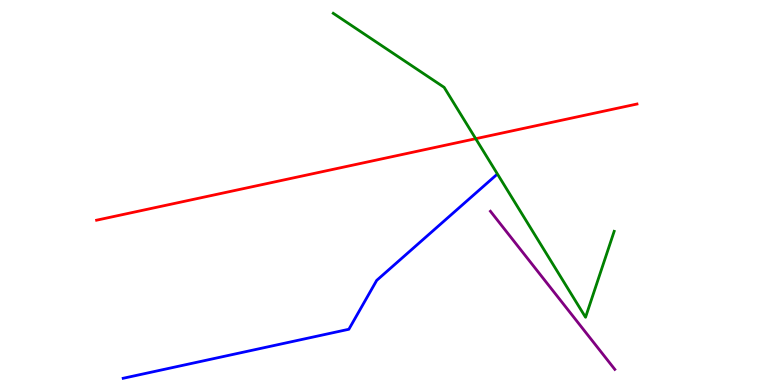[{'lines': ['blue', 'red'], 'intersections': []}, {'lines': ['green', 'red'], 'intersections': [{'x': 6.14, 'y': 6.4}]}, {'lines': ['purple', 'red'], 'intersections': []}, {'lines': ['blue', 'green'], 'intersections': []}, {'lines': ['blue', 'purple'], 'intersections': []}, {'lines': ['green', 'purple'], 'intersections': []}]